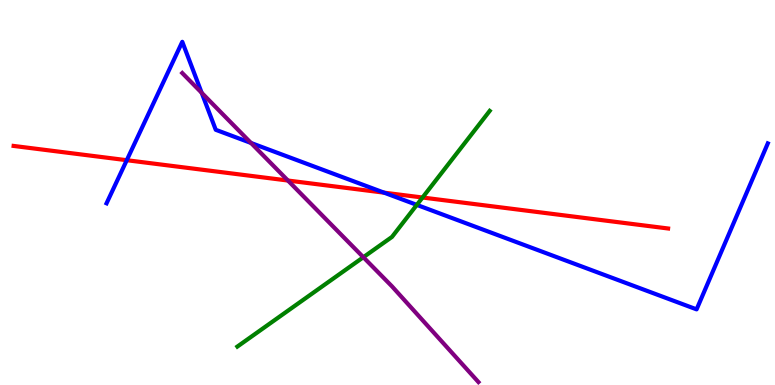[{'lines': ['blue', 'red'], 'intersections': [{'x': 1.64, 'y': 5.84}, {'x': 4.96, 'y': 5.0}]}, {'lines': ['green', 'red'], 'intersections': [{'x': 5.45, 'y': 4.87}]}, {'lines': ['purple', 'red'], 'intersections': [{'x': 3.72, 'y': 5.31}]}, {'lines': ['blue', 'green'], 'intersections': [{'x': 5.38, 'y': 4.68}]}, {'lines': ['blue', 'purple'], 'intersections': [{'x': 2.6, 'y': 7.59}, {'x': 3.24, 'y': 6.29}]}, {'lines': ['green', 'purple'], 'intersections': [{'x': 4.69, 'y': 3.32}]}]